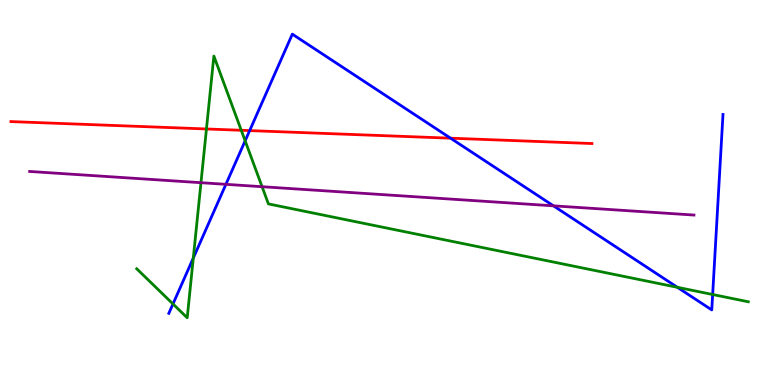[{'lines': ['blue', 'red'], 'intersections': [{'x': 3.22, 'y': 6.61}, {'x': 5.81, 'y': 6.41}]}, {'lines': ['green', 'red'], 'intersections': [{'x': 2.66, 'y': 6.65}, {'x': 3.11, 'y': 6.62}]}, {'lines': ['purple', 'red'], 'intersections': []}, {'lines': ['blue', 'green'], 'intersections': [{'x': 2.23, 'y': 2.1}, {'x': 2.49, 'y': 3.3}, {'x': 3.16, 'y': 6.34}, {'x': 8.74, 'y': 2.54}, {'x': 9.2, 'y': 2.35}]}, {'lines': ['blue', 'purple'], 'intersections': [{'x': 2.91, 'y': 5.21}, {'x': 7.14, 'y': 4.65}]}, {'lines': ['green', 'purple'], 'intersections': [{'x': 2.59, 'y': 5.25}, {'x': 3.38, 'y': 5.15}]}]